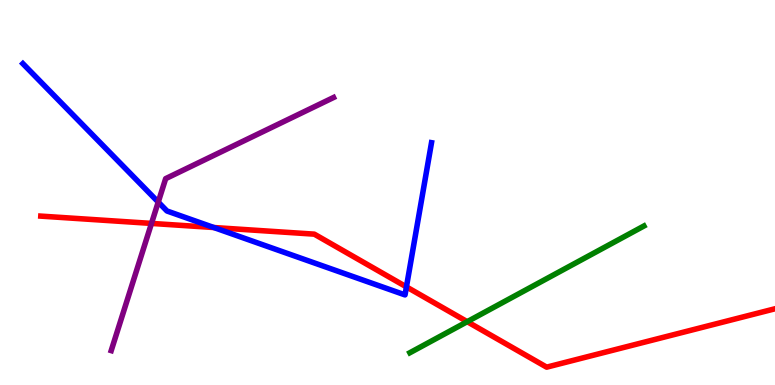[{'lines': ['blue', 'red'], 'intersections': [{'x': 2.76, 'y': 4.09}, {'x': 5.24, 'y': 2.55}]}, {'lines': ['green', 'red'], 'intersections': [{'x': 6.03, 'y': 1.64}]}, {'lines': ['purple', 'red'], 'intersections': [{'x': 1.95, 'y': 4.2}]}, {'lines': ['blue', 'green'], 'intersections': []}, {'lines': ['blue', 'purple'], 'intersections': [{'x': 2.04, 'y': 4.75}]}, {'lines': ['green', 'purple'], 'intersections': []}]